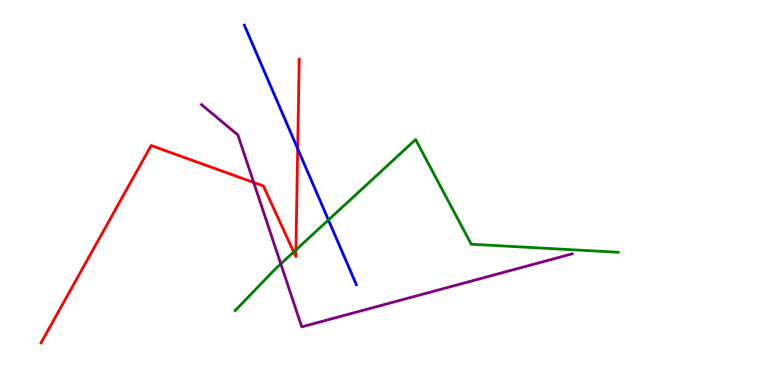[{'lines': ['blue', 'red'], 'intersections': [{'x': 3.84, 'y': 6.14}]}, {'lines': ['green', 'red'], 'intersections': [{'x': 3.79, 'y': 3.46}, {'x': 3.82, 'y': 3.51}]}, {'lines': ['purple', 'red'], 'intersections': [{'x': 3.27, 'y': 5.26}]}, {'lines': ['blue', 'green'], 'intersections': [{'x': 4.24, 'y': 4.29}]}, {'lines': ['blue', 'purple'], 'intersections': []}, {'lines': ['green', 'purple'], 'intersections': [{'x': 3.62, 'y': 3.15}]}]